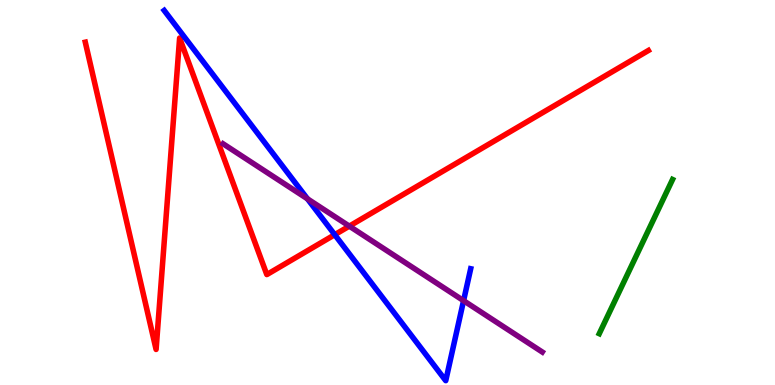[{'lines': ['blue', 'red'], 'intersections': [{'x': 4.32, 'y': 3.9}]}, {'lines': ['green', 'red'], 'intersections': []}, {'lines': ['purple', 'red'], 'intersections': [{'x': 4.51, 'y': 4.13}]}, {'lines': ['blue', 'green'], 'intersections': []}, {'lines': ['blue', 'purple'], 'intersections': [{'x': 3.97, 'y': 4.84}, {'x': 5.98, 'y': 2.19}]}, {'lines': ['green', 'purple'], 'intersections': []}]